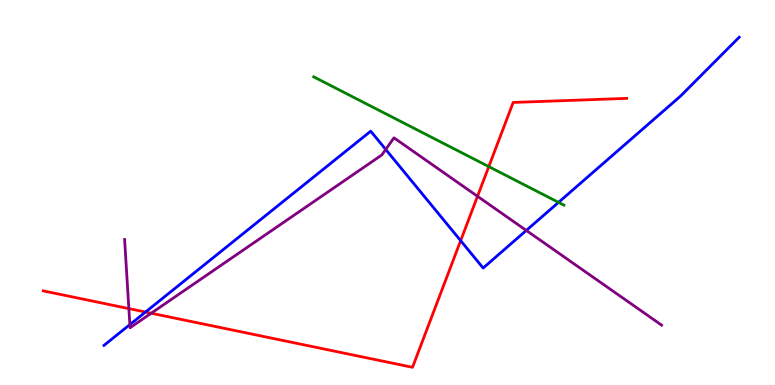[{'lines': ['blue', 'red'], 'intersections': [{'x': 1.88, 'y': 1.9}, {'x': 5.94, 'y': 3.75}]}, {'lines': ['green', 'red'], 'intersections': [{'x': 6.31, 'y': 5.67}]}, {'lines': ['purple', 'red'], 'intersections': [{'x': 1.66, 'y': 1.98}, {'x': 1.95, 'y': 1.86}, {'x': 6.16, 'y': 4.9}]}, {'lines': ['blue', 'green'], 'intersections': [{'x': 7.21, 'y': 4.74}]}, {'lines': ['blue', 'purple'], 'intersections': [{'x': 1.68, 'y': 1.57}, {'x': 4.98, 'y': 6.12}, {'x': 6.79, 'y': 4.01}]}, {'lines': ['green', 'purple'], 'intersections': []}]